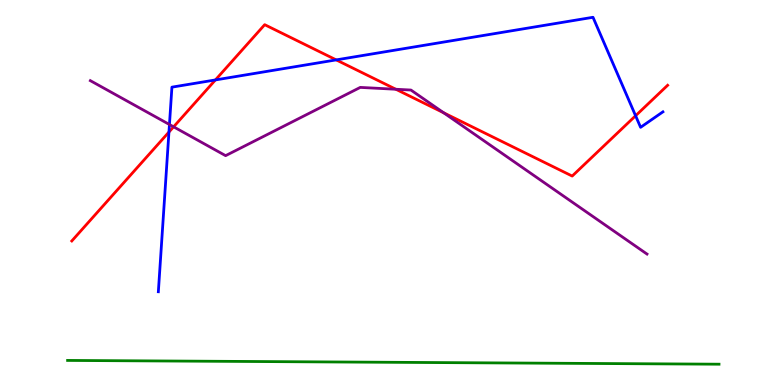[{'lines': ['blue', 'red'], 'intersections': [{'x': 2.18, 'y': 6.57}, {'x': 2.78, 'y': 7.92}, {'x': 4.34, 'y': 8.44}, {'x': 8.2, 'y': 6.99}]}, {'lines': ['green', 'red'], 'intersections': []}, {'lines': ['purple', 'red'], 'intersections': [{'x': 2.24, 'y': 6.71}, {'x': 5.11, 'y': 7.68}, {'x': 5.73, 'y': 7.07}]}, {'lines': ['blue', 'green'], 'intersections': []}, {'lines': ['blue', 'purple'], 'intersections': [{'x': 2.19, 'y': 6.77}]}, {'lines': ['green', 'purple'], 'intersections': []}]